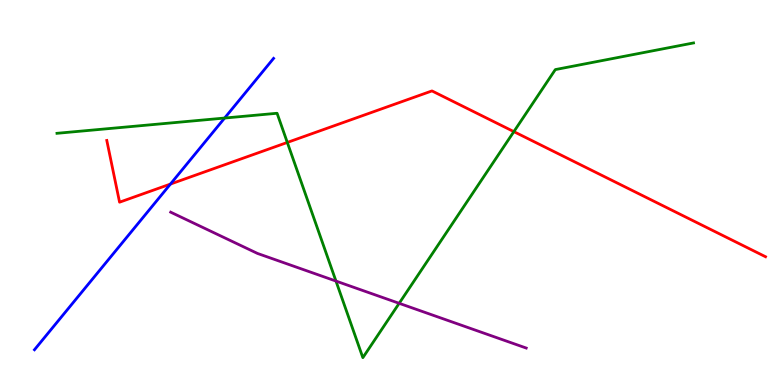[{'lines': ['blue', 'red'], 'intersections': [{'x': 2.2, 'y': 5.22}]}, {'lines': ['green', 'red'], 'intersections': [{'x': 3.71, 'y': 6.3}, {'x': 6.63, 'y': 6.58}]}, {'lines': ['purple', 'red'], 'intersections': []}, {'lines': ['blue', 'green'], 'intersections': [{'x': 2.9, 'y': 6.93}]}, {'lines': ['blue', 'purple'], 'intersections': []}, {'lines': ['green', 'purple'], 'intersections': [{'x': 4.34, 'y': 2.7}, {'x': 5.15, 'y': 2.12}]}]